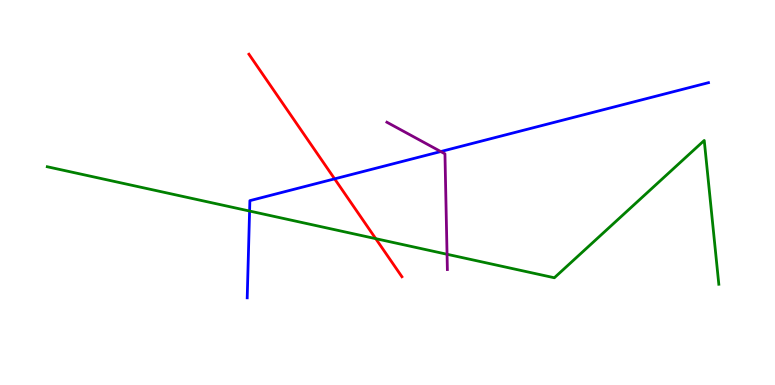[{'lines': ['blue', 'red'], 'intersections': [{'x': 4.32, 'y': 5.35}]}, {'lines': ['green', 'red'], 'intersections': [{'x': 4.85, 'y': 3.8}]}, {'lines': ['purple', 'red'], 'intersections': []}, {'lines': ['blue', 'green'], 'intersections': [{'x': 3.22, 'y': 4.52}]}, {'lines': ['blue', 'purple'], 'intersections': [{'x': 5.69, 'y': 6.06}]}, {'lines': ['green', 'purple'], 'intersections': [{'x': 5.77, 'y': 3.4}]}]